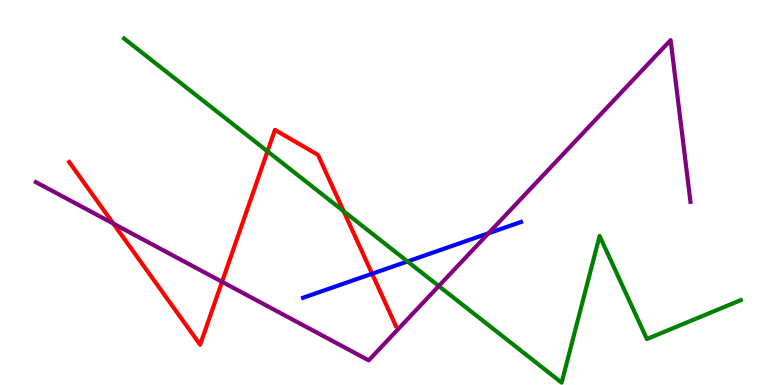[{'lines': ['blue', 'red'], 'intersections': [{'x': 4.8, 'y': 2.89}]}, {'lines': ['green', 'red'], 'intersections': [{'x': 3.45, 'y': 6.07}, {'x': 4.43, 'y': 4.51}]}, {'lines': ['purple', 'red'], 'intersections': [{'x': 1.46, 'y': 4.19}, {'x': 2.87, 'y': 2.68}]}, {'lines': ['blue', 'green'], 'intersections': [{'x': 5.26, 'y': 3.21}]}, {'lines': ['blue', 'purple'], 'intersections': [{'x': 6.3, 'y': 3.94}]}, {'lines': ['green', 'purple'], 'intersections': [{'x': 5.66, 'y': 2.57}]}]